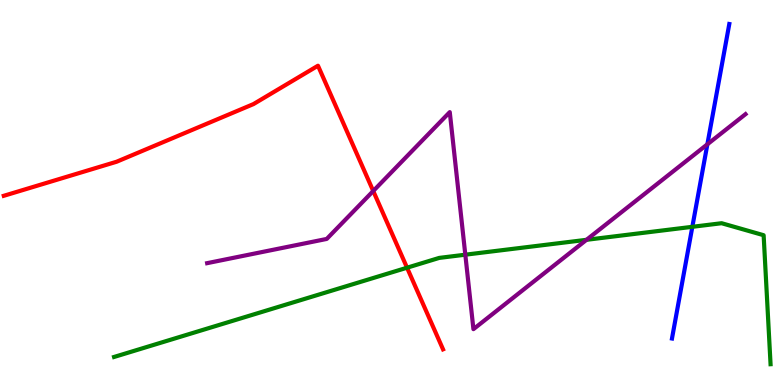[{'lines': ['blue', 'red'], 'intersections': []}, {'lines': ['green', 'red'], 'intersections': [{'x': 5.25, 'y': 3.05}]}, {'lines': ['purple', 'red'], 'intersections': [{'x': 4.82, 'y': 5.04}]}, {'lines': ['blue', 'green'], 'intersections': [{'x': 8.93, 'y': 4.11}]}, {'lines': ['blue', 'purple'], 'intersections': [{'x': 9.13, 'y': 6.25}]}, {'lines': ['green', 'purple'], 'intersections': [{'x': 6.0, 'y': 3.38}, {'x': 7.57, 'y': 3.77}]}]